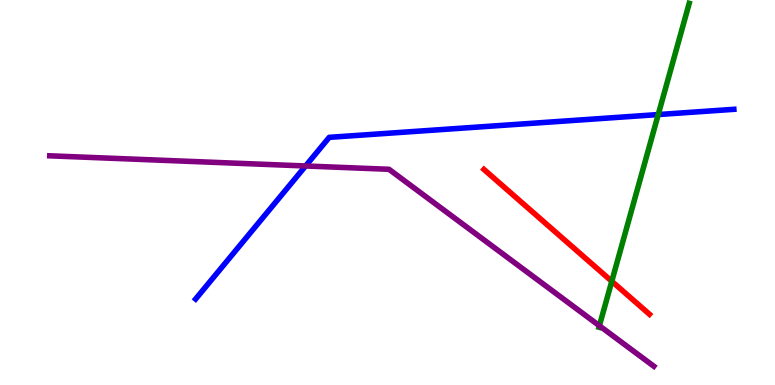[{'lines': ['blue', 'red'], 'intersections': []}, {'lines': ['green', 'red'], 'intersections': [{'x': 7.89, 'y': 2.69}]}, {'lines': ['purple', 'red'], 'intersections': []}, {'lines': ['blue', 'green'], 'intersections': [{'x': 8.49, 'y': 7.02}]}, {'lines': ['blue', 'purple'], 'intersections': [{'x': 3.94, 'y': 5.69}]}, {'lines': ['green', 'purple'], 'intersections': [{'x': 7.73, 'y': 1.54}]}]